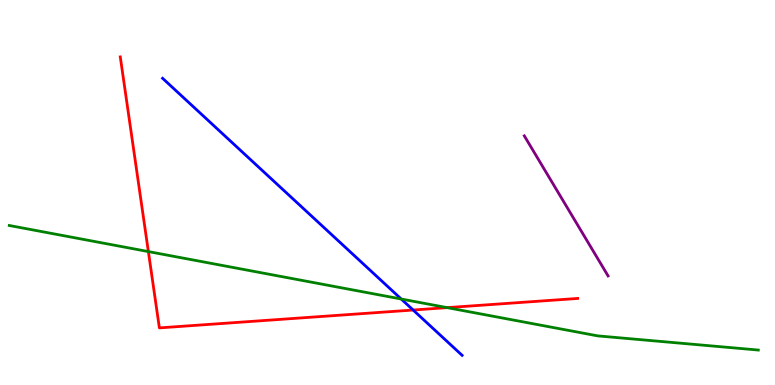[{'lines': ['blue', 'red'], 'intersections': [{'x': 5.33, 'y': 1.95}]}, {'lines': ['green', 'red'], 'intersections': [{'x': 1.91, 'y': 3.47}, {'x': 5.77, 'y': 2.01}]}, {'lines': ['purple', 'red'], 'intersections': []}, {'lines': ['blue', 'green'], 'intersections': [{'x': 5.18, 'y': 2.23}]}, {'lines': ['blue', 'purple'], 'intersections': []}, {'lines': ['green', 'purple'], 'intersections': []}]